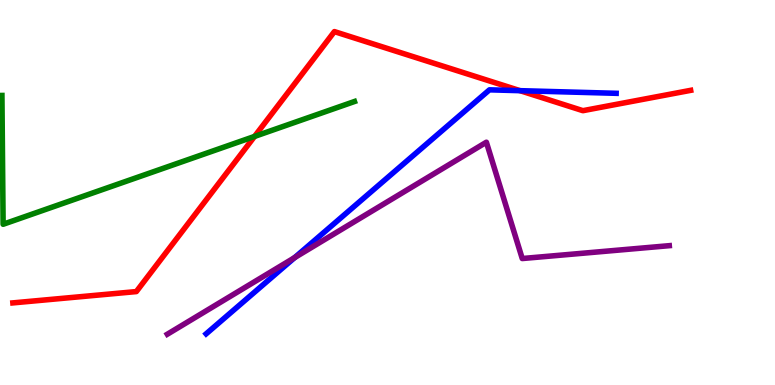[{'lines': ['blue', 'red'], 'intersections': [{'x': 6.71, 'y': 7.64}]}, {'lines': ['green', 'red'], 'intersections': [{'x': 3.28, 'y': 6.46}]}, {'lines': ['purple', 'red'], 'intersections': []}, {'lines': ['blue', 'green'], 'intersections': []}, {'lines': ['blue', 'purple'], 'intersections': [{'x': 3.8, 'y': 3.31}]}, {'lines': ['green', 'purple'], 'intersections': []}]